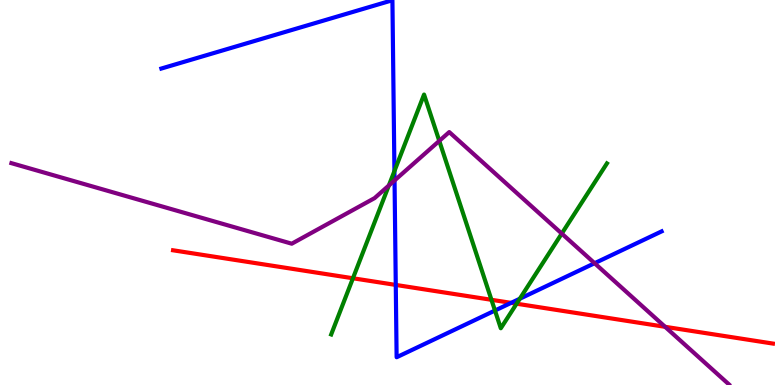[{'lines': ['blue', 'red'], 'intersections': [{'x': 5.11, 'y': 2.6}, {'x': 6.6, 'y': 2.13}]}, {'lines': ['green', 'red'], 'intersections': [{'x': 4.55, 'y': 2.77}, {'x': 6.34, 'y': 2.21}, {'x': 6.67, 'y': 2.11}]}, {'lines': ['purple', 'red'], 'intersections': [{'x': 8.58, 'y': 1.51}]}, {'lines': ['blue', 'green'], 'intersections': [{'x': 5.09, 'y': 5.56}, {'x': 6.39, 'y': 1.93}, {'x': 6.71, 'y': 2.24}]}, {'lines': ['blue', 'purple'], 'intersections': [{'x': 5.09, 'y': 5.31}, {'x': 7.67, 'y': 3.16}]}, {'lines': ['green', 'purple'], 'intersections': [{'x': 5.02, 'y': 5.18}, {'x': 5.67, 'y': 6.34}, {'x': 7.25, 'y': 3.93}]}]